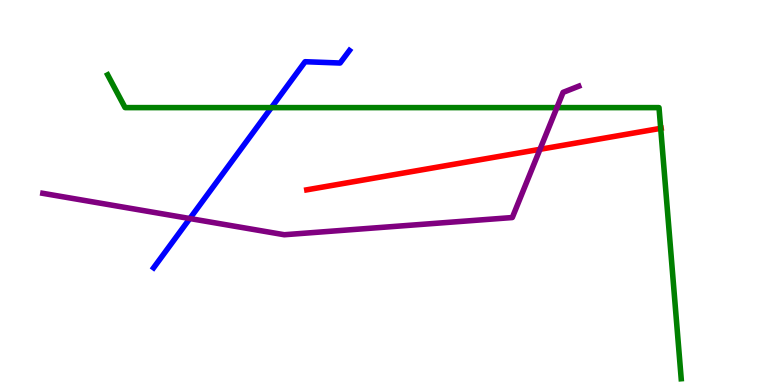[{'lines': ['blue', 'red'], 'intersections': []}, {'lines': ['green', 'red'], 'intersections': [{'x': 8.53, 'y': 6.67}]}, {'lines': ['purple', 'red'], 'intersections': [{'x': 6.97, 'y': 6.12}]}, {'lines': ['blue', 'green'], 'intersections': [{'x': 3.5, 'y': 7.2}]}, {'lines': ['blue', 'purple'], 'intersections': [{'x': 2.45, 'y': 4.32}]}, {'lines': ['green', 'purple'], 'intersections': [{'x': 7.19, 'y': 7.2}]}]